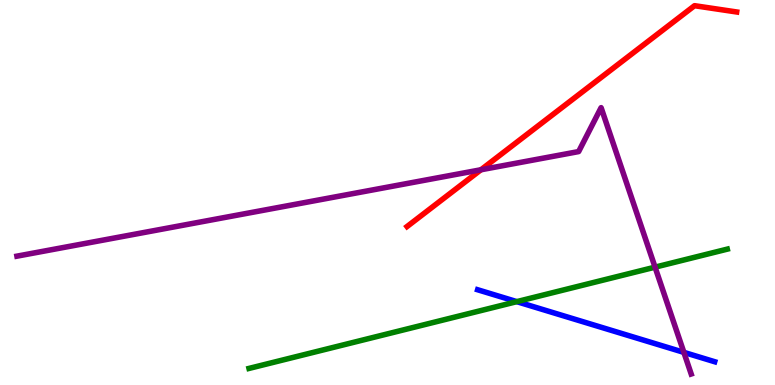[{'lines': ['blue', 'red'], 'intersections': []}, {'lines': ['green', 'red'], 'intersections': []}, {'lines': ['purple', 'red'], 'intersections': [{'x': 6.21, 'y': 5.59}]}, {'lines': ['blue', 'green'], 'intersections': [{'x': 6.67, 'y': 2.17}]}, {'lines': ['blue', 'purple'], 'intersections': [{'x': 8.82, 'y': 0.848}]}, {'lines': ['green', 'purple'], 'intersections': [{'x': 8.45, 'y': 3.06}]}]